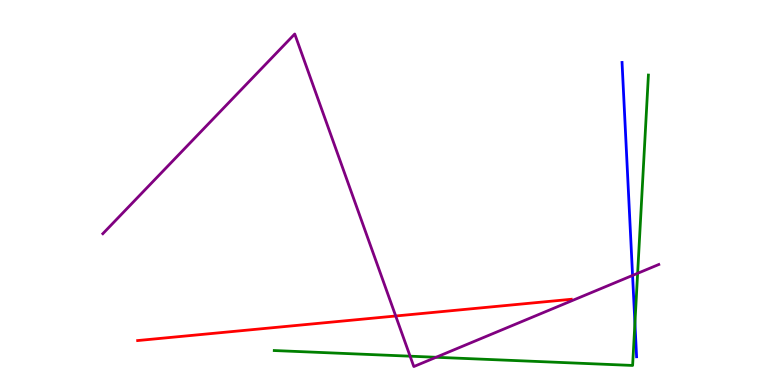[{'lines': ['blue', 'red'], 'intersections': []}, {'lines': ['green', 'red'], 'intersections': []}, {'lines': ['purple', 'red'], 'intersections': [{'x': 5.11, 'y': 1.79}]}, {'lines': ['blue', 'green'], 'intersections': [{'x': 8.19, 'y': 1.61}]}, {'lines': ['blue', 'purple'], 'intersections': [{'x': 8.16, 'y': 2.85}]}, {'lines': ['green', 'purple'], 'intersections': [{'x': 5.29, 'y': 0.748}, {'x': 5.63, 'y': 0.72}, {'x': 8.23, 'y': 2.9}]}]